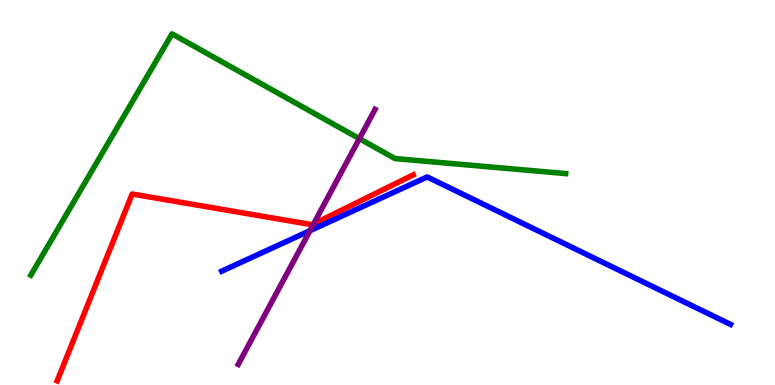[{'lines': ['blue', 'red'], 'intersections': []}, {'lines': ['green', 'red'], 'intersections': []}, {'lines': ['purple', 'red'], 'intersections': [{'x': 4.05, 'y': 4.18}]}, {'lines': ['blue', 'green'], 'intersections': []}, {'lines': ['blue', 'purple'], 'intersections': [{'x': 4.0, 'y': 4.01}]}, {'lines': ['green', 'purple'], 'intersections': [{'x': 4.64, 'y': 6.4}]}]